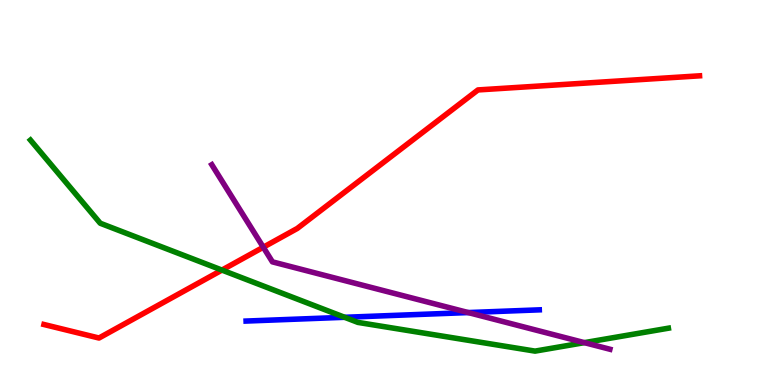[{'lines': ['blue', 'red'], 'intersections': []}, {'lines': ['green', 'red'], 'intersections': [{'x': 2.86, 'y': 2.99}]}, {'lines': ['purple', 'red'], 'intersections': [{'x': 3.4, 'y': 3.58}]}, {'lines': ['blue', 'green'], 'intersections': [{'x': 4.45, 'y': 1.76}]}, {'lines': ['blue', 'purple'], 'intersections': [{'x': 6.04, 'y': 1.88}]}, {'lines': ['green', 'purple'], 'intersections': [{'x': 7.54, 'y': 1.1}]}]